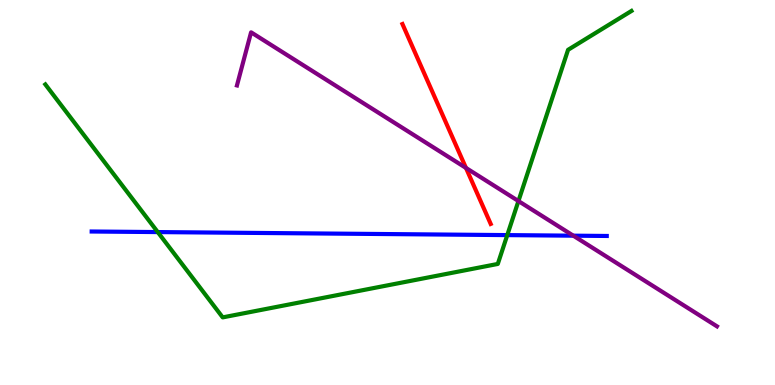[{'lines': ['blue', 'red'], 'intersections': []}, {'lines': ['green', 'red'], 'intersections': []}, {'lines': ['purple', 'red'], 'intersections': [{'x': 6.01, 'y': 5.64}]}, {'lines': ['blue', 'green'], 'intersections': [{'x': 2.04, 'y': 3.97}, {'x': 6.55, 'y': 3.89}]}, {'lines': ['blue', 'purple'], 'intersections': [{'x': 7.4, 'y': 3.88}]}, {'lines': ['green', 'purple'], 'intersections': [{'x': 6.69, 'y': 4.78}]}]